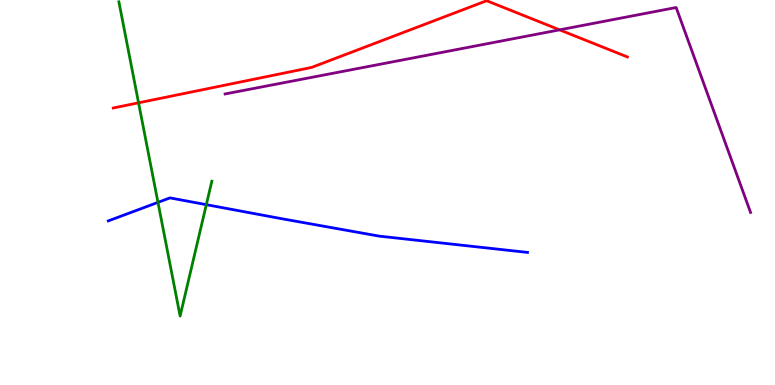[{'lines': ['blue', 'red'], 'intersections': []}, {'lines': ['green', 'red'], 'intersections': [{'x': 1.79, 'y': 7.33}]}, {'lines': ['purple', 'red'], 'intersections': [{'x': 7.22, 'y': 9.22}]}, {'lines': ['blue', 'green'], 'intersections': [{'x': 2.04, 'y': 4.74}, {'x': 2.66, 'y': 4.68}]}, {'lines': ['blue', 'purple'], 'intersections': []}, {'lines': ['green', 'purple'], 'intersections': []}]